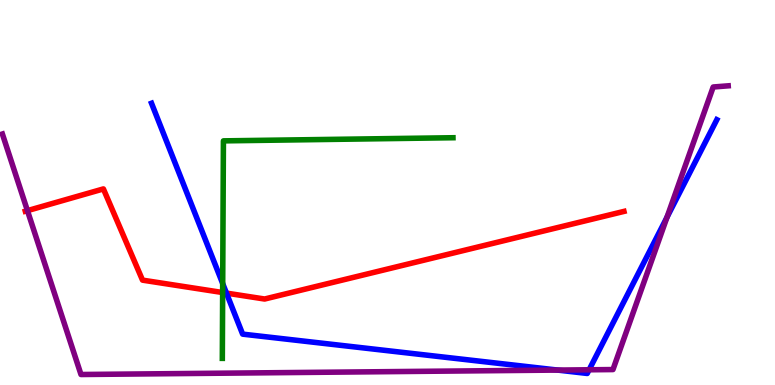[{'lines': ['blue', 'red'], 'intersections': [{'x': 2.92, 'y': 2.39}]}, {'lines': ['green', 'red'], 'intersections': [{'x': 2.87, 'y': 2.4}]}, {'lines': ['purple', 'red'], 'intersections': [{'x': 0.354, 'y': 4.53}]}, {'lines': ['blue', 'green'], 'intersections': [{'x': 2.87, 'y': 2.63}]}, {'lines': ['blue', 'purple'], 'intersections': [{'x': 7.2, 'y': 0.388}, {'x': 7.6, 'y': 0.395}, {'x': 8.61, 'y': 4.35}]}, {'lines': ['green', 'purple'], 'intersections': []}]